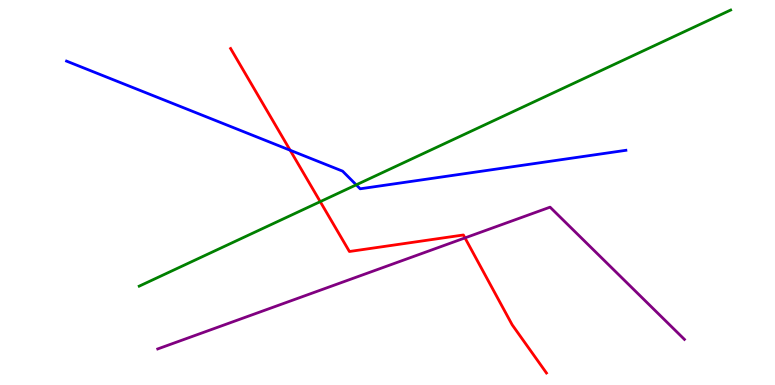[{'lines': ['blue', 'red'], 'intersections': [{'x': 3.74, 'y': 6.1}]}, {'lines': ['green', 'red'], 'intersections': [{'x': 4.13, 'y': 4.76}]}, {'lines': ['purple', 'red'], 'intersections': [{'x': 6.0, 'y': 3.82}]}, {'lines': ['blue', 'green'], 'intersections': [{'x': 4.6, 'y': 5.2}]}, {'lines': ['blue', 'purple'], 'intersections': []}, {'lines': ['green', 'purple'], 'intersections': []}]